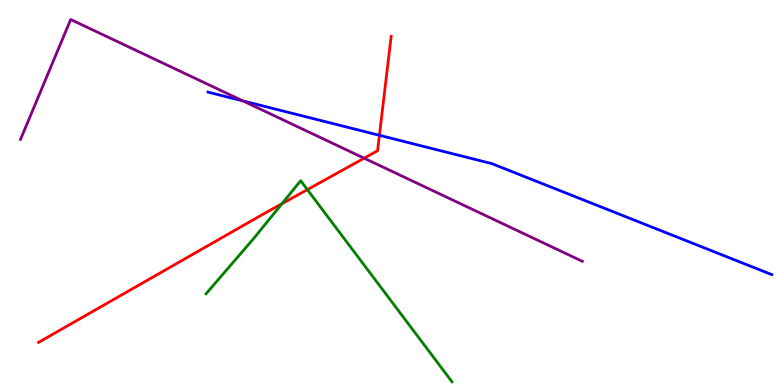[{'lines': ['blue', 'red'], 'intersections': [{'x': 4.9, 'y': 6.49}]}, {'lines': ['green', 'red'], 'intersections': [{'x': 3.64, 'y': 4.71}, {'x': 3.97, 'y': 5.07}]}, {'lines': ['purple', 'red'], 'intersections': [{'x': 4.7, 'y': 5.89}]}, {'lines': ['blue', 'green'], 'intersections': []}, {'lines': ['blue', 'purple'], 'intersections': [{'x': 3.13, 'y': 7.38}]}, {'lines': ['green', 'purple'], 'intersections': []}]